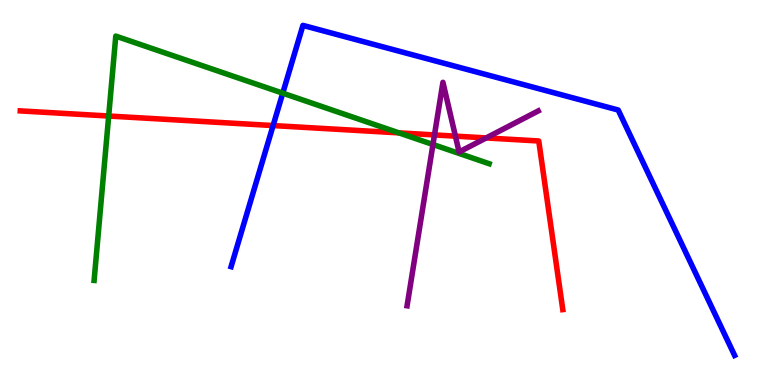[{'lines': ['blue', 'red'], 'intersections': [{'x': 3.52, 'y': 6.74}]}, {'lines': ['green', 'red'], 'intersections': [{'x': 1.4, 'y': 6.99}, {'x': 5.15, 'y': 6.55}]}, {'lines': ['purple', 'red'], 'intersections': [{'x': 5.61, 'y': 6.5}, {'x': 5.88, 'y': 6.46}, {'x': 6.27, 'y': 6.42}]}, {'lines': ['blue', 'green'], 'intersections': [{'x': 3.65, 'y': 7.58}]}, {'lines': ['blue', 'purple'], 'intersections': []}, {'lines': ['green', 'purple'], 'intersections': [{'x': 5.59, 'y': 6.25}]}]